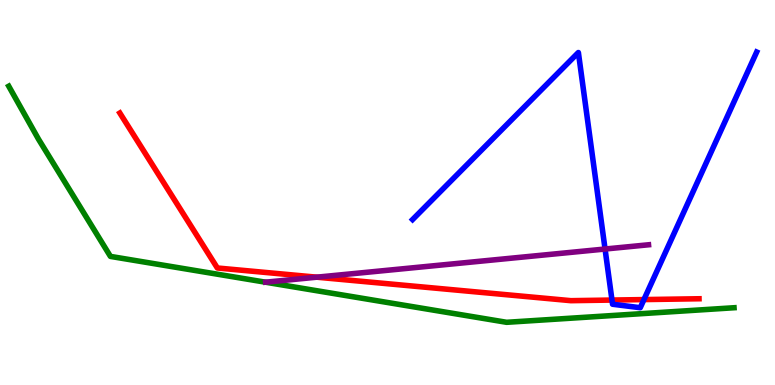[{'lines': ['blue', 'red'], 'intersections': [{'x': 7.9, 'y': 2.21}, {'x': 8.31, 'y': 2.22}]}, {'lines': ['green', 'red'], 'intersections': []}, {'lines': ['purple', 'red'], 'intersections': [{'x': 4.09, 'y': 2.8}]}, {'lines': ['blue', 'green'], 'intersections': []}, {'lines': ['blue', 'purple'], 'intersections': [{'x': 7.81, 'y': 3.53}]}, {'lines': ['green', 'purple'], 'intersections': []}]